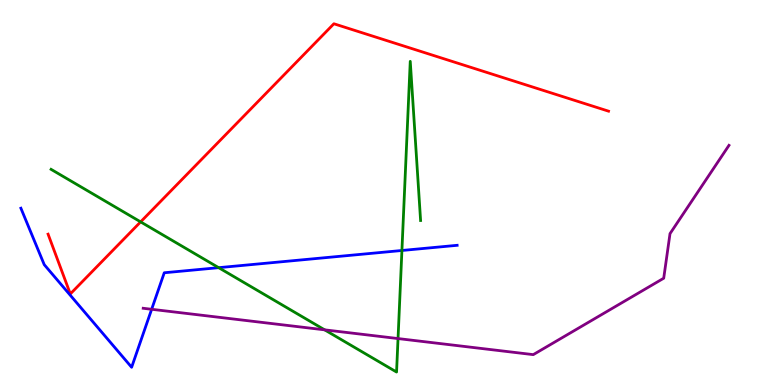[{'lines': ['blue', 'red'], 'intersections': []}, {'lines': ['green', 'red'], 'intersections': [{'x': 1.81, 'y': 4.24}]}, {'lines': ['purple', 'red'], 'intersections': []}, {'lines': ['blue', 'green'], 'intersections': [{'x': 2.82, 'y': 3.05}, {'x': 5.19, 'y': 3.49}]}, {'lines': ['blue', 'purple'], 'intersections': [{'x': 1.96, 'y': 1.97}]}, {'lines': ['green', 'purple'], 'intersections': [{'x': 4.19, 'y': 1.43}, {'x': 5.14, 'y': 1.21}]}]